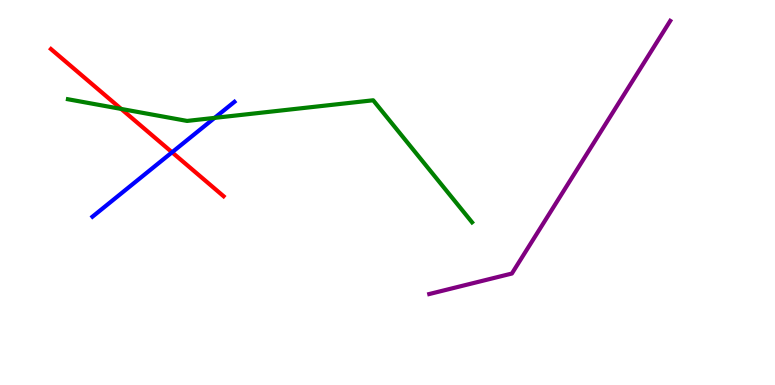[{'lines': ['blue', 'red'], 'intersections': [{'x': 2.22, 'y': 6.04}]}, {'lines': ['green', 'red'], 'intersections': [{'x': 1.56, 'y': 7.17}]}, {'lines': ['purple', 'red'], 'intersections': []}, {'lines': ['blue', 'green'], 'intersections': [{'x': 2.77, 'y': 6.94}]}, {'lines': ['blue', 'purple'], 'intersections': []}, {'lines': ['green', 'purple'], 'intersections': []}]